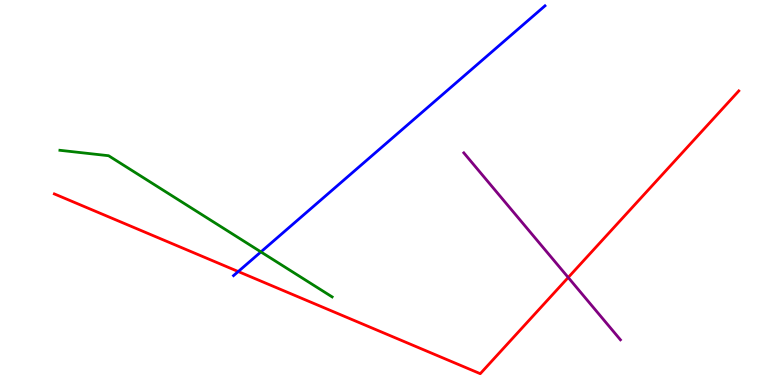[{'lines': ['blue', 'red'], 'intersections': [{'x': 3.07, 'y': 2.95}]}, {'lines': ['green', 'red'], 'intersections': []}, {'lines': ['purple', 'red'], 'intersections': [{'x': 7.33, 'y': 2.79}]}, {'lines': ['blue', 'green'], 'intersections': [{'x': 3.37, 'y': 3.46}]}, {'lines': ['blue', 'purple'], 'intersections': []}, {'lines': ['green', 'purple'], 'intersections': []}]